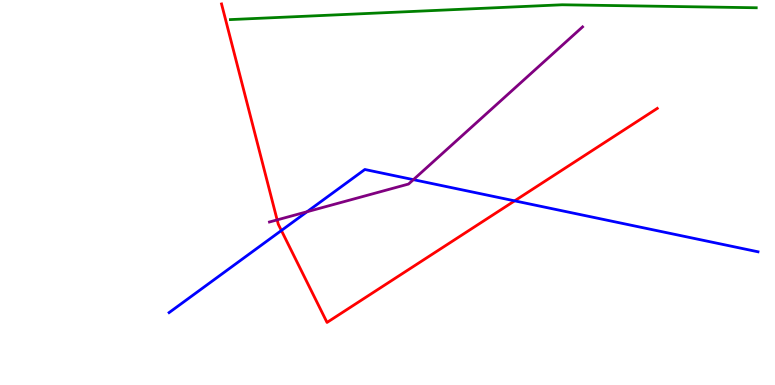[{'lines': ['blue', 'red'], 'intersections': [{'x': 3.63, 'y': 4.01}, {'x': 6.64, 'y': 4.78}]}, {'lines': ['green', 'red'], 'intersections': []}, {'lines': ['purple', 'red'], 'intersections': [{'x': 3.58, 'y': 4.29}]}, {'lines': ['blue', 'green'], 'intersections': []}, {'lines': ['blue', 'purple'], 'intersections': [{'x': 3.96, 'y': 4.5}, {'x': 5.33, 'y': 5.33}]}, {'lines': ['green', 'purple'], 'intersections': []}]